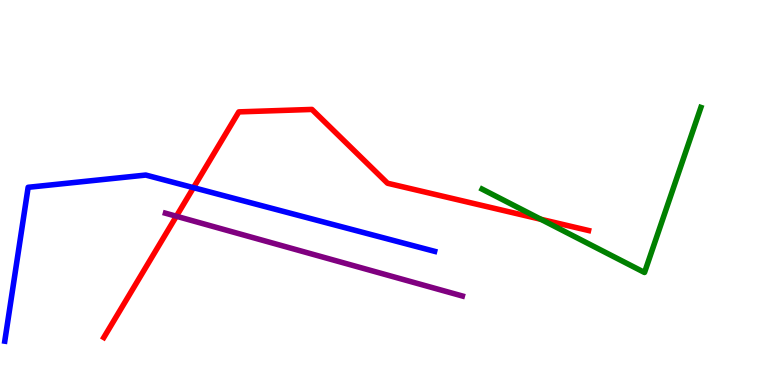[{'lines': ['blue', 'red'], 'intersections': [{'x': 2.5, 'y': 5.13}]}, {'lines': ['green', 'red'], 'intersections': [{'x': 6.98, 'y': 4.3}]}, {'lines': ['purple', 'red'], 'intersections': [{'x': 2.28, 'y': 4.38}]}, {'lines': ['blue', 'green'], 'intersections': []}, {'lines': ['blue', 'purple'], 'intersections': []}, {'lines': ['green', 'purple'], 'intersections': []}]